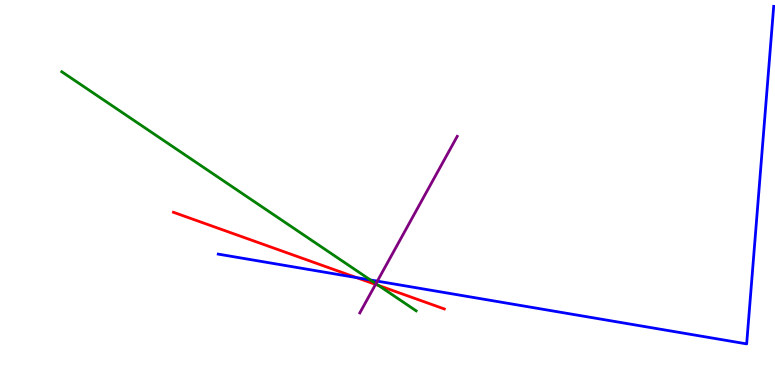[{'lines': ['blue', 'red'], 'intersections': [{'x': 4.6, 'y': 2.79}]}, {'lines': ['green', 'red'], 'intersections': [{'x': 4.89, 'y': 2.58}]}, {'lines': ['purple', 'red'], 'intersections': [{'x': 4.85, 'y': 2.61}]}, {'lines': ['blue', 'green'], 'intersections': [{'x': 4.78, 'y': 2.73}]}, {'lines': ['blue', 'purple'], 'intersections': [{'x': 4.87, 'y': 2.7}]}, {'lines': ['green', 'purple'], 'intersections': [{'x': 4.85, 'y': 2.63}]}]